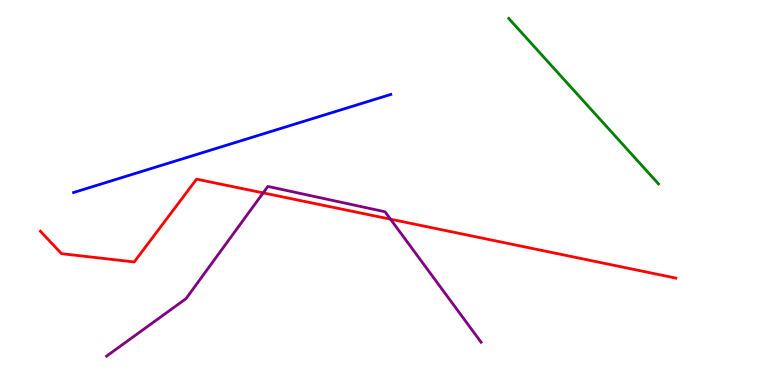[{'lines': ['blue', 'red'], 'intersections': []}, {'lines': ['green', 'red'], 'intersections': []}, {'lines': ['purple', 'red'], 'intersections': [{'x': 3.4, 'y': 4.99}, {'x': 5.04, 'y': 4.31}]}, {'lines': ['blue', 'green'], 'intersections': []}, {'lines': ['blue', 'purple'], 'intersections': []}, {'lines': ['green', 'purple'], 'intersections': []}]